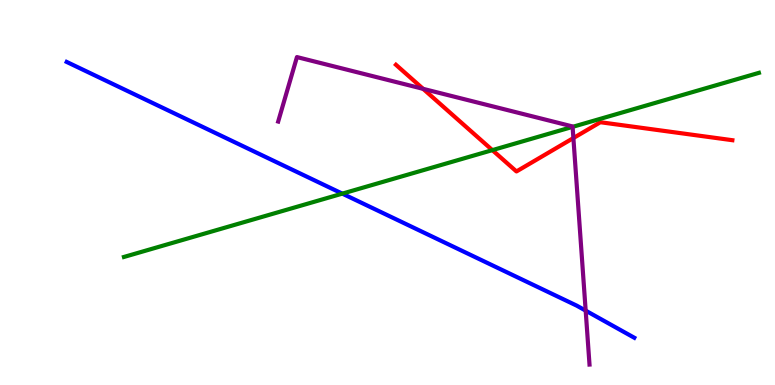[{'lines': ['blue', 'red'], 'intersections': []}, {'lines': ['green', 'red'], 'intersections': [{'x': 6.35, 'y': 6.1}]}, {'lines': ['purple', 'red'], 'intersections': [{'x': 5.46, 'y': 7.69}, {'x': 7.4, 'y': 6.41}]}, {'lines': ['blue', 'green'], 'intersections': [{'x': 4.42, 'y': 4.97}]}, {'lines': ['blue', 'purple'], 'intersections': [{'x': 7.56, 'y': 1.93}]}, {'lines': ['green', 'purple'], 'intersections': [{'x': 7.39, 'y': 6.7}]}]